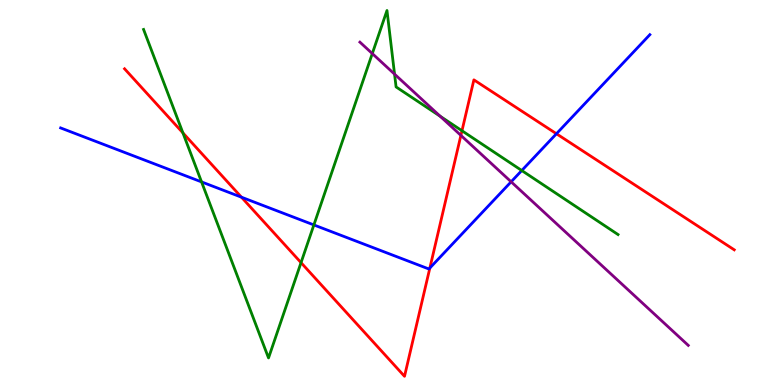[{'lines': ['blue', 'red'], 'intersections': [{'x': 3.12, 'y': 4.88}, {'x': 5.55, 'y': 3.04}, {'x': 7.18, 'y': 6.53}]}, {'lines': ['green', 'red'], 'intersections': [{'x': 2.36, 'y': 6.55}, {'x': 3.88, 'y': 3.18}, {'x': 5.96, 'y': 6.6}]}, {'lines': ['purple', 'red'], 'intersections': [{'x': 5.95, 'y': 6.48}]}, {'lines': ['blue', 'green'], 'intersections': [{'x': 2.6, 'y': 5.28}, {'x': 4.05, 'y': 4.16}, {'x': 6.73, 'y': 5.57}]}, {'lines': ['blue', 'purple'], 'intersections': [{'x': 6.6, 'y': 5.28}]}, {'lines': ['green', 'purple'], 'intersections': [{'x': 4.8, 'y': 8.61}, {'x': 5.09, 'y': 8.07}, {'x': 5.68, 'y': 6.98}]}]